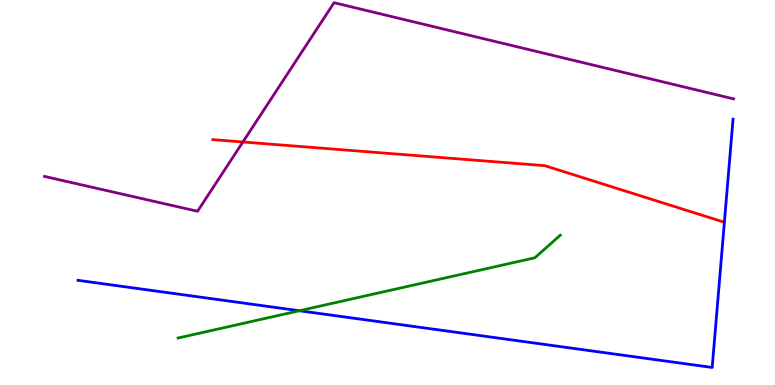[{'lines': ['blue', 'red'], 'intersections': []}, {'lines': ['green', 'red'], 'intersections': []}, {'lines': ['purple', 'red'], 'intersections': [{'x': 3.13, 'y': 6.31}]}, {'lines': ['blue', 'green'], 'intersections': [{'x': 3.86, 'y': 1.93}]}, {'lines': ['blue', 'purple'], 'intersections': []}, {'lines': ['green', 'purple'], 'intersections': []}]